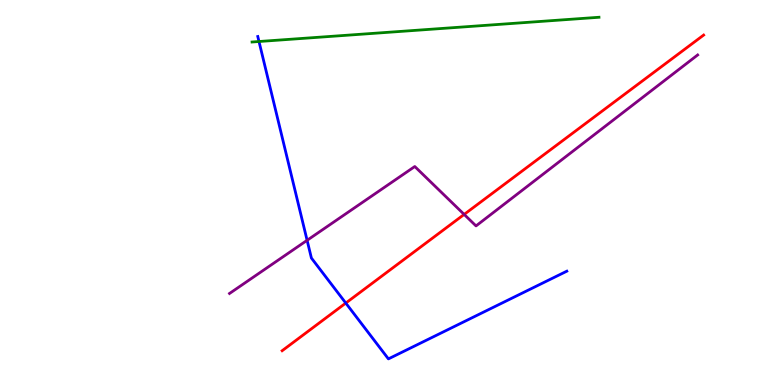[{'lines': ['blue', 'red'], 'intersections': [{'x': 4.46, 'y': 2.13}]}, {'lines': ['green', 'red'], 'intersections': []}, {'lines': ['purple', 'red'], 'intersections': [{'x': 5.99, 'y': 4.43}]}, {'lines': ['blue', 'green'], 'intersections': [{'x': 3.34, 'y': 8.92}]}, {'lines': ['blue', 'purple'], 'intersections': [{'x': 3.96, 'y': 3.76}]}, {'lines': ['green', 'purple'], 'intersections': []}]